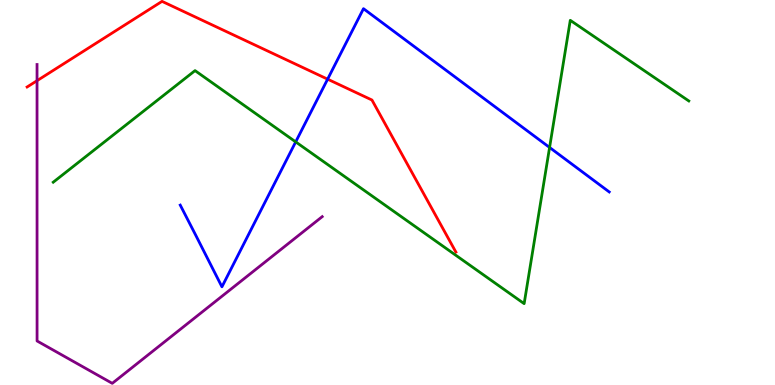[{'lines': ['blue', 'red'], 'intersections': [{'x': 4.23, 'y': 7.94}]}, {'lines': ['green', 'red'], 'intersections': []}, {'lines': ['purple', 'red'], 'intersections': [{'x': 0.478, 'y': 7.9}]}, {'lines': ['blue', 'green'], 'intersections': [{'x': 3.82, 'y': 6.31}, {'x': 7.09, 'y': 6.17}]}, {'lines': ['blue', 'purple'], 'intersections': []}, {'lines': ['green', 'purple'], 'intersections': []}]